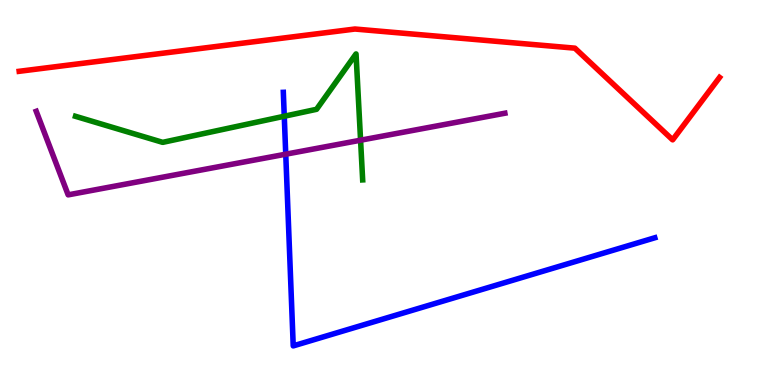[{'lines': ['blue', 'red'], 'intersections': []}, {'lines': ['green', 'red'], 'intersections': []}, {'lines': ['purple', 'red'], 'intersections': []}, {'lines': ['blue', 'green'], 'intersections': [{'x': 3.67, 'y': 6.98}]}, {'lines': ['blue', 'purple'], 'intersections': [{'x': 3.69, 'y': 6.0}]}, {'lines': ['green', 'purple'], 'intersections': [{'x': 4.65, 'y': 6.36}]}]